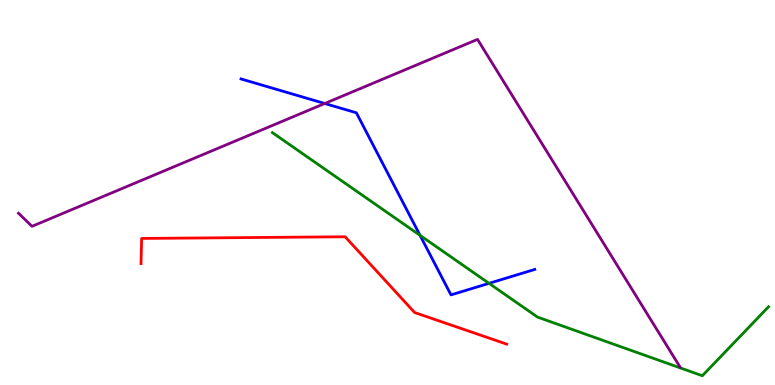[{'lines': ['blue', 'red'], 'intersections': []}, {'lines': ['green', 'red'], 'intersections': []}, {'lines': ['purple', 'red'], 'intersections': []}, {'lines': ['blue', 'green'], 'intersections': [{'x': 5.42, 'y': 3.89}, {'x': 6.31, 'y': 2.64}]}, {'lines': ['blue', 'purple'], 'intersections': [{'x': 4.19, 'y': 7.31}]}, {'lines': ['green', 'purple'], 'intersections': []}]